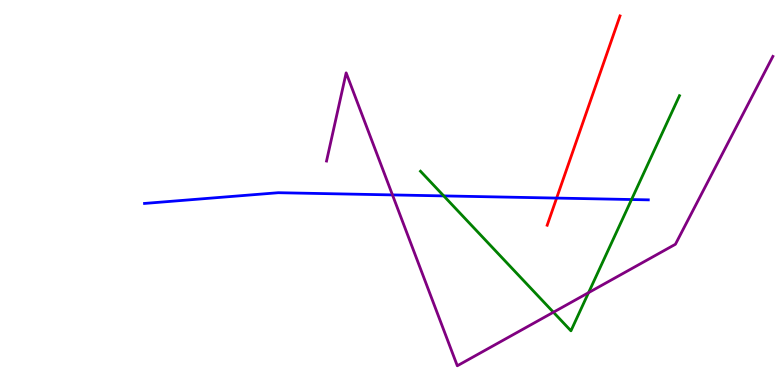[{'lines': ['blue', 'red'], 'intersections': [{'x': 7.18, 'y': 4.85}]}, {'lines': ['green', 'red'], 'intersections': []}, {'lines': ['purple', 'red'], 'intersections': []}, {'lines': ['blue', 'green'], 'intersections': [{'x': 5.73, 'y': 4.91}, {'x': 8.15, 'y': 4.82}]}, {'lines': ['blue', 'purple'], 'intersections': [{'x': 5.06, 'y': 4.94}]}, {'lines': ['green', 'purple'], 'intersections': [{'x': 7.14, 'y': 1.89}, {'x': 7.59, 'y': 2.4}]}]